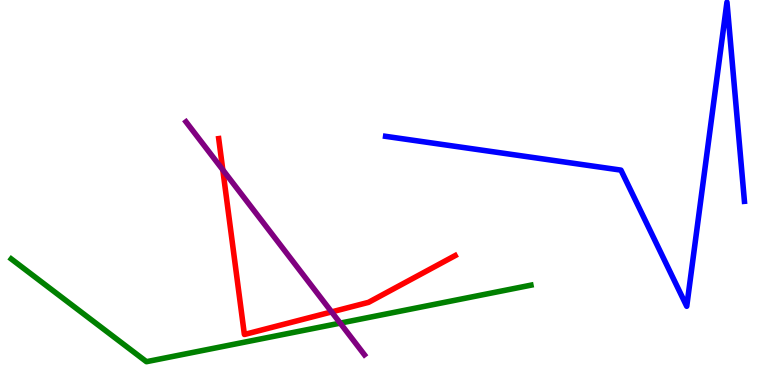[{'lines': ['blue', 'red'], 'intersections': []}, {'lines': ['green', 'red'], 'intersections': []}, {'lines': ['purple', 'red'], 'intersections': [{'x': 2.87, 'y': 5.59}, {'x': 4.28, 'y': 1.9}]}, {'lines': ['blue', 'green'], 'intersections': []}, {'lines': ['blue', 'purple'], 'intersections': []}, {'lines': ['green', 'purple'], 'intersections': [{'x': 4.39, 'y': 1.61}]}]